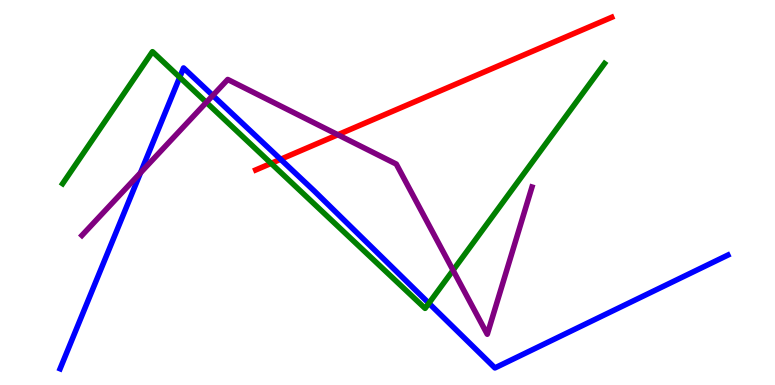[{'lines': ['blue', 'red'], 'intersections': [{'x': 3.62, 'y': 5.86}]}, {'lines': ['green', 'red'], 'intersections': [{'x': 3.5, 'y': 5.76}]}, {'lines': ['purple', 'red'], 'intersections': [{'x': 4.36, 'y': 6.5}]}, {'lines': ['blue', 'green'], 'intersections': [{'x': 2.32, 'y': 7.99}, {'x': 5.53, 'y': 2.12}]}, {'lines': ['blue', 'purple'], 'intersections': [{'x': 1.81, 'y': 5.51}, {'x': 2.75, 'y': 7.52}]}, {'lines': ['green', 'purple'], 'intersections': [{'x': 2.66, 'y': 7.34}, {'x': 5.85, 'y': 2.98}]}]